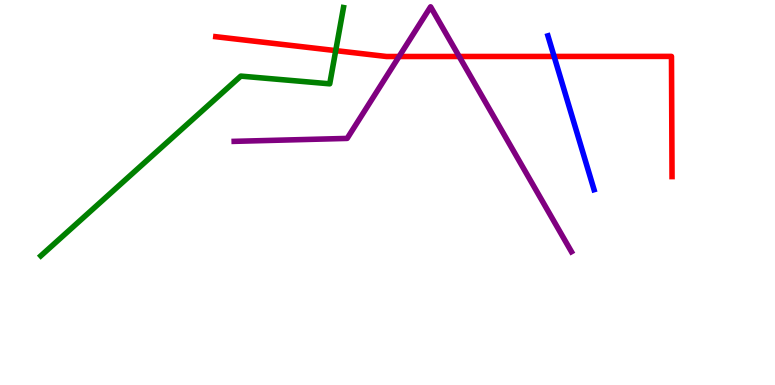[{'lines': ['blue', 'red'], 'intersections': [{'x': 7.15, 'y': 8.53}]}, {'lines': ['green', 'red'], 'intersections': [{'x': 4.33, 'y': 8.69}]}, {'lines': ['purple', 'red'], 'intersections': [{'x': 5.15, 'y': 8.53}, {'x': 5.92, 'y': 8.53}]}, {'lines': ['blue', 'green'], 'intersections': []}, {'lines': ['blue', 'purple'], 'intersections': []}, {'lines': ['green', 'purple'], 'intersections': []}]